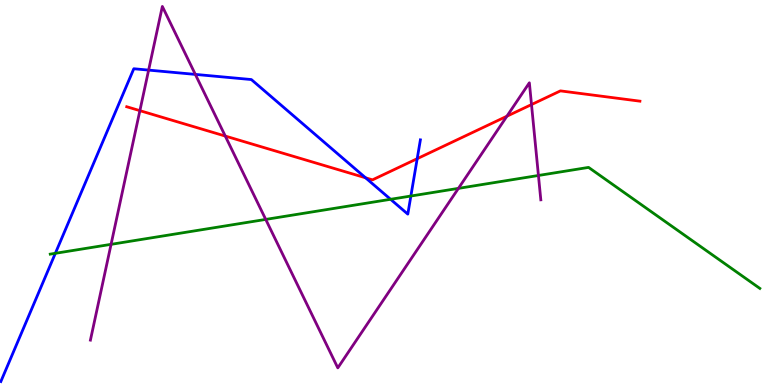[{'lines': ['blue', 'red'], 'intersections': [{'x': 4.72, 'y': 5.38}, {'x': 5.38, 'y': 5.88}]}, {'lines': ['green', 'red'], 'intersections': []}, {'lines': ['purple', 'red'], 'intersections': [{'x': 1.81, 'y': 7.13}, {'x': 2.91, 'y': 6.47}, {'x': 6.54, 'y': 6.98}, {'x': 6.86, 'y': 7.28}]}, {'lines': ['blue', 'green'], 'intersections': [{'x': 0.714, 'y': 3.42}, {'x': 5.04, 'y': 4.82}, {'x': 5.3, 'y': 4.91}]}, {'lines': ['blue', 'purple'], 'intersections': [{'x': 1.92, 'y': 8.18}, {'x': 2.52, 'y': 8.07}]}, {'lines': ['green', 'purple'], 'intersections': [{'x': 1.43, 'y': 3.65}, {'x': 3.43, 'y': 4.3}, {'x': 5.92, 'y': 5.11}, {'x': 6.95, 'y': 5.44}]}]